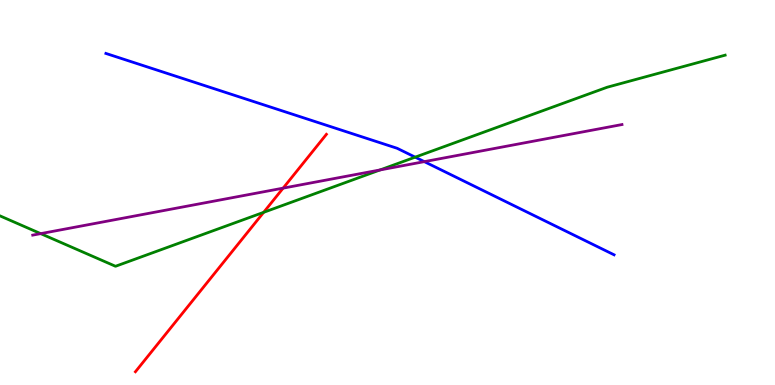[{'lines': ['blue', 'red'], 'intersections': []}, {'lines': ['green', 'red'], 'intersections': [{'x': 3.4, 'y': 4.48}]}, {'lines': ['purple', 'red'], 'intersections': [{'x': 3.65, 'y': 5.11}]}, {'lines': ['blue', 'green'], 'intersections': [{'x': 5.36, 'y': 5.92}]}, {'lines': ['blue', 'purple'], 'intersections': [{'x': 5.48, 'y': 5.8}]}, {'lines': ['green', 'purple'], 'intersections': [{'x': 0.525, 'y': 3.93}, {'x': 4.9, 'y': 5.59}]}]